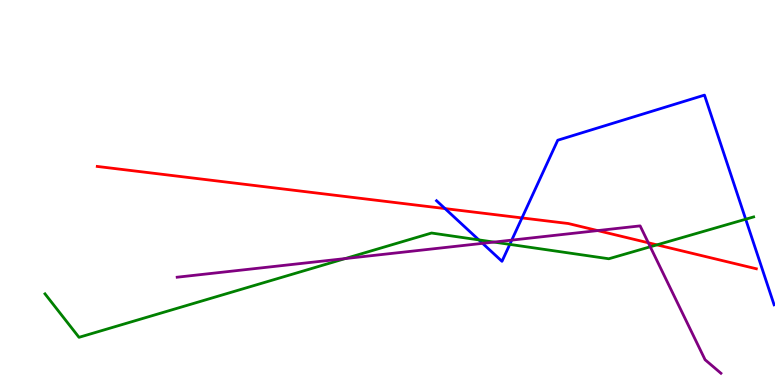[{'lines': ['blue', 'red'], 'intersections': [{'x': 5.74, 'y': 4.58}, {'x': 6.74, 'y': 4.34}]}, {'lines': ['green', 'red'], 'intersections': [{'x': 8.48, 'y': 3.64}]}, {'lines': ['purple', 'red'], 'intersections': [{'x': 7.71, 'y': 4.01}, {'x': 8.37, 'y': 3.69}]}, {'lines': ['blue', 'green'], 'intersections': [{'x': 6.18, 'y': 3.77}, {'x': 6.58, 'y': 3.65}, {'x': 9.62, 'y': 4.31}]}, {'lines': ['blue', 'purple'], 'intersections': [{'x': 6.23, 'y': 3.68}, {'x': 6.6, 'y': 3.76}]}, {'lines': ['green', 'purple'], 'intersections': [{'x': 4.45, 'y': 3.28}, {'x': 6.37, 'y': 3.71}, {'x': 8.39, 'y': 3.59}]}]